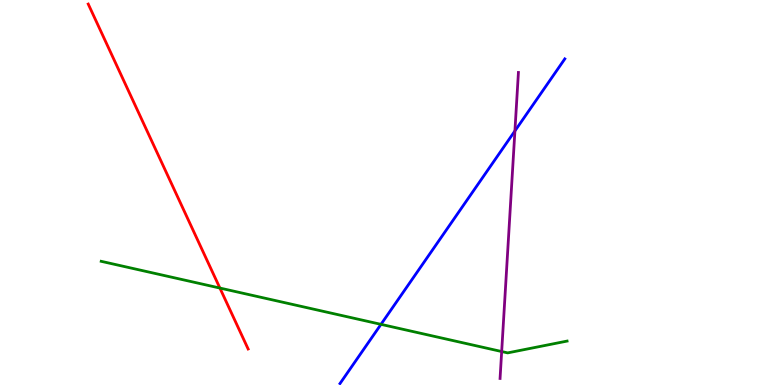[{'lines': ['blue', 'red'], 'intersections': []}, {'lines': ['green', 'red'], 'intersections': [{'x': 2.84, 'y': 2.52}]}, {'lines': ['purple', 'red'], 'intersections': []}, {'lines': ['blue', 'green'], 'intersections': [{'x': 4.92, 'y': 1.58}]}, {'lines': ['blue', 'purple'], 'intersections': [{'x': 6.64, 'y': 6.6}]}, {'lines': ['green', 'purple'], 'intersections': [{'x': 6.47, 'y': 0.869}]}]